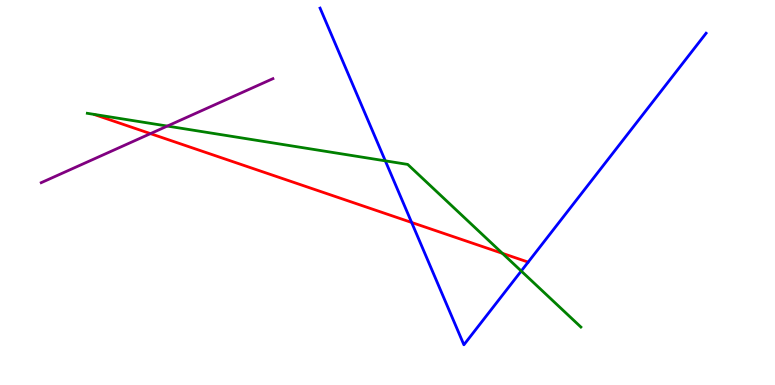[{'lines': ['blue', 'red'], 'intersections': [{'x': 5.31, 'y': 4.22}]}, {'lines': ['green', 'red'], 'intersections': [{'x': 6.48, 'y': 3.42}]}, {'lines': ['purple', 'red'], 'intersections': [{'x': 1.94, 'y': 6.53}]}, {'lines': ['blue', 'green'], 'intersections': [{'x': 4.97, 'y': 5.82}, {'x': 6.73, 'y': 2.96}]}, {'lines': ['blue', 'purple'], 'intersections': []}, {'lines': ['green', 'purple'], 'intersections': [{'x': 2.16, 'y': 6.73}]}]